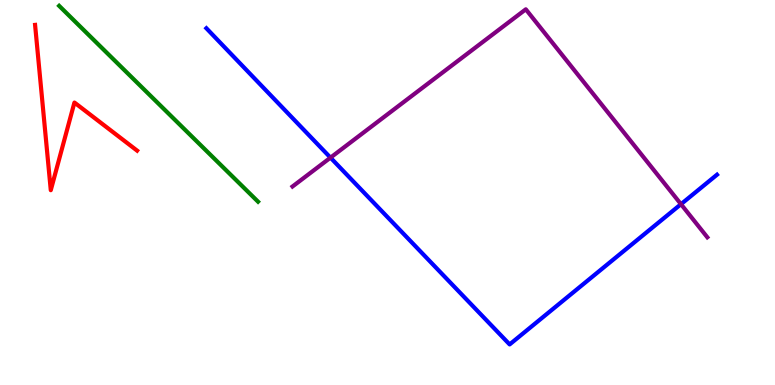[{'lines': ['blue', 'red'], 'intersections': []}, {'lines': ['green', 'red'], 'intersections': []}, {'lines': ['purple', 'red'], 'intersections': []}, {'lines': ['blue', 'green'], 'intersections': []}, {'lines': ['blue', 'purple'], 'intersections': [{'x': 4.26, 'y': 5.91}, {'x': 8.79, 'y': 4.7}]}, {'lines': ['green', 'purple'], 'intersections': []}]